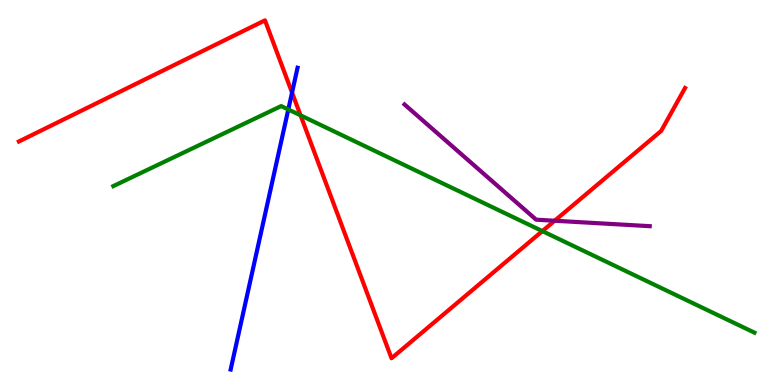[{'lines': ['blue', 'red'], 'intersections': [{'x': 3.77, 'y': 7.59}]}, {'lines': ['green', 'red'], 'intersections': [{'x': 3.88, 'y': 7.0}, {'x': 7.0, 'y': 4.0}]}, {'lines': ['purple', 'red'], 'intersections': [{'x': 7.16, 'y': 4.27}]}, {'lines': ['blue', 'green'], 'intersections': [{'x': 3.72, 'y': 7.16}]}, {'lines': ['blue', 'purple'], 'intersections': []}, {'lines': ['green', 'purple'], 'intersections': []}]